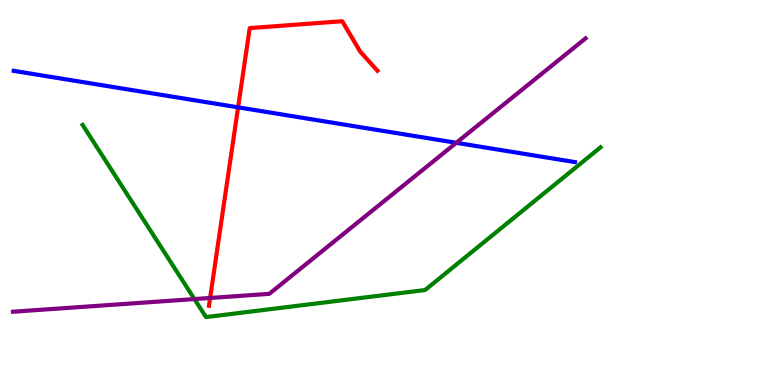[{'lines': ['blue', 'red'], 'intersections': [{'x': 3.07, 'y': 7.21}]}, {'lines': ['green', 'red'], 'intersections': []}, {'lines': ['purple', 'red'], 'intersections': [{'x': 2.71, 'y': 2.26}]}, {'lines': ['blue', 'green'], 'intersections': []}, {'lines': ['blue', 'purple'], 'intersections': [{'x': 5.89, 'y': 6.29}]}, {'lines': ['green', 'purple'], 'intersections': [{'x': 2.51, 'y': 2.23}]}]